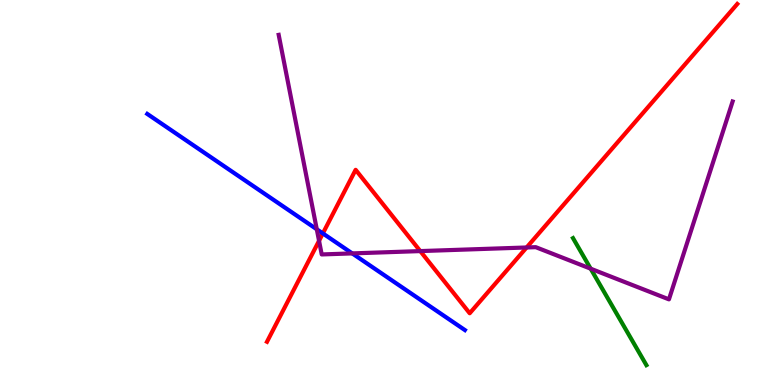[{'lines': ['blue', 'red'], 'intersections': [{'x': 4.17, 'y': 3.94}]}, {'lines': ['green', 'red'], 'intersections': []}, {'lines': ['purple', 'red'], 'intersections': [{'x': 4.12, 'y': 3.75}, {'x': 5.42, 'y': 3.48}, {'x': 6.8, 'y': 3.57}]}, {'lines': ['blue', 'green'], 'intersections': []}, {'lines': ['blue', 'purple'], 'intersections': [{'x': 4.09, 'y': 4.04}, {'x': 4.54, 'y': 3.42}]}, {'lines': ['green', 'purple'], 'intersections': [{'x': 7.62, 'y': 3.02}]}]